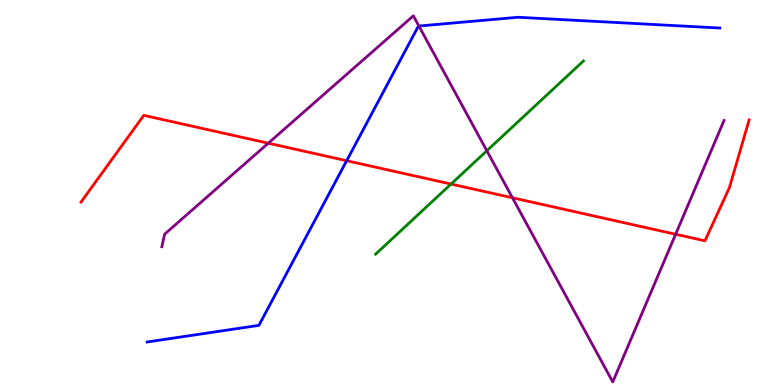[{'lines': ['blue', 'red'], 'intersections': [{'x': 4.47, 'y': 5.83}]}, {'lines': ['green', 'red'], 'intersections': [{'x': 5.82, 'y': 5.22}]}, {'lines': ['purple', 'red'], 'intersections': [{'x': 3.46, 'y': 6.28}, {'x': 6.61, 'y': 4.86}, {'x': 8.72, 'y': 3.92}]}, {'lines': ['blue', 'green'], 'intersections': []}, {'lines': ['blue', 'purple'], 'intersections': [{'x': 5.41, 'y': 9.32}]}, {'lines': ['green', 'purple'], 'intersections': [{'x': 6.28, 'y': 6.08}]}]